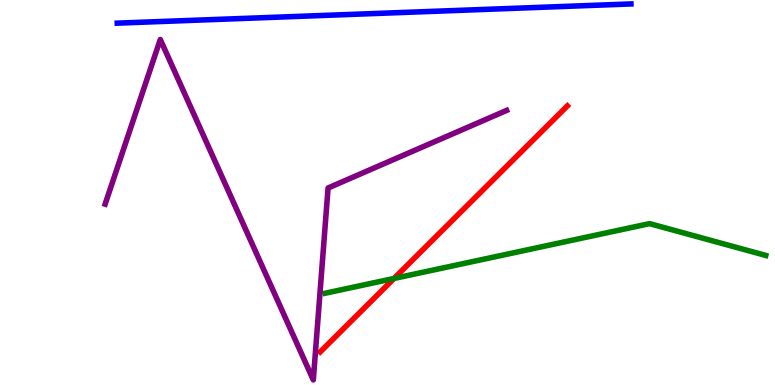[{'lines': ['blue', 'red'], 'intersections': []}, {'lines': ['green', 'red'], 'intersections': [{'x': 5.08, 'y': 2.77}]}, {'lines': ['purple', 'red'], 'intersections': []}, {'lines': ['blue', 'green'], 'intersections': []}, {'lines': ['blue', 'purple'], 'intersections': []}, {'lines': ['green', 'purple'], 'intersections': []}]